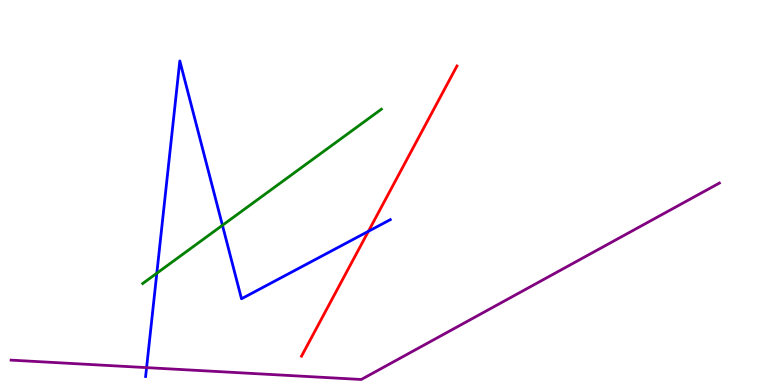[{'lines': ['blue', 'red'], 'intersections': [{'x': 4.75, 'y': 3.99}]}, {'lines': ['green', 'red'], 'intersections': []}, {'lines': ['purple', 'red'], 'intersections': []}, {'lines': ['blue', 'green'], 'intersections': [{'x': 2.02, 'y': 2.9}, {'x': 2.87, 'y': 4.15}]}, {'lines': ['blue', 'purple'], 'intersections': [{'x': 1.89, 'y': 0.451}]}, {'lines': ['green', 'purple'], 'intersections': []}]